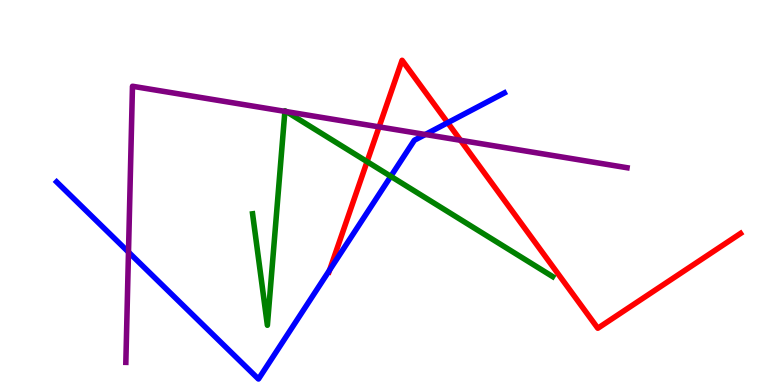[{'lines': ['blue', 'red'], 'intersections': [{'x': 4.25, 'y': 2.99}, {'x': 5.78, 'y': 6.81}]}, {'lines': ['green', 'red'], 'intersections': [{'x': 4.74, 'y': 5.8}]}, {'lines': ['purple', 'red'], 'intersections': [{'x': 4.89, 'y': 6.7}, {'x': 5.94, 'y': 6.36}]}, {'lines': ['blue', 'green'], 'intersections': [{'x': 5.04, 'y': 5.42}]}, {'lines': ['blue', 'purple'], 'intersections': [{'x': 1.66, 'y': 3.45}, {'x': 5.49, 'y': 6.51}]}, {'lines': ['green', 'purple'], 'intersections': [{'x': 3.68, 'y': 7.11}, {'x': 3.69, 'y': 7.1}]}]